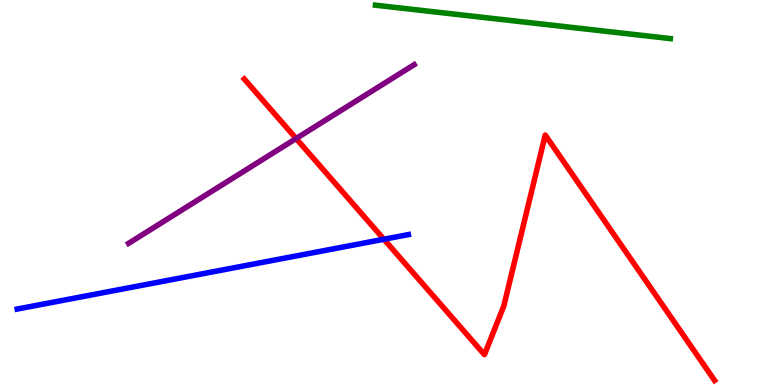[{'lines': ['blue', 'red'], 'intersections': [{'x': 4.95, 'y': 3.79}]}, {'lines': ['green', 'red'], 'intersections': []}, {'lines': ['purple', 'red'], 'intersections': [{'x': 3.82, 'y': 6.4}]}, {'lines': ['blue', 'green'], 'intersections': []}, {'lines': ['blue', 'purple'], 'intersections': []}, {'lines': ['green', 'purple'], 'intersections': []}]